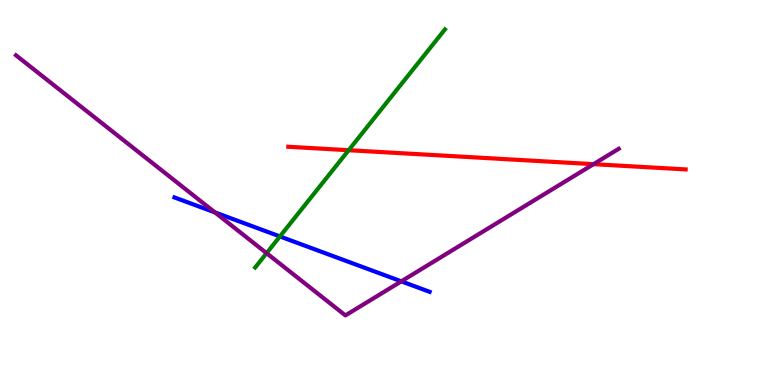[{'lines': ['blue', 'red'], 'intersections': []}, {'lines': ['green', 'red'], 'intersections': [{'x': 4.5, 'y': 6.1}]}, {'lines': ['purple', 'red'], 'intersections': [{'x': 7.66, 'y': 5.74}]}, {'lines': ['blue', 'green'], 'intersections': [{'x': 3.61, 'y': 3.86}]}, {'lines': ['blue', 'purple'], 'intersections': [{'x': 2.77, 'y': 4.48}, {'x': 5.18, 'y': 2.69}]}, {'lines': ['green', 'purple'], 'intersections': [{'x': 3.44, 'y': 3.42}]}]